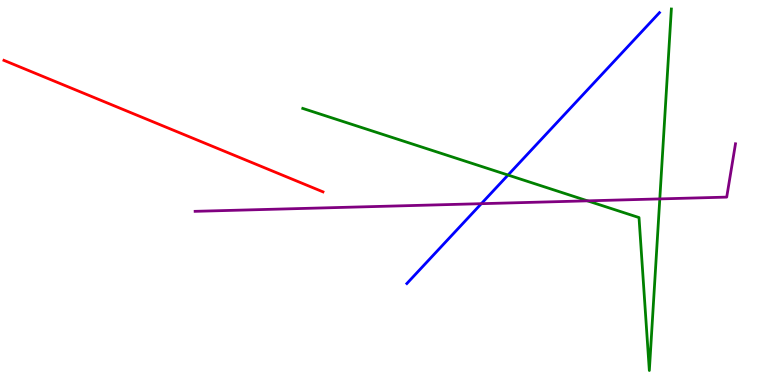[{'lines': ['blue', 'red'], 'intersections': []}, {'lines': ['green', 'red'], 'intersections': []}, {'lines': ['purple', 'red'], 'intersections': []}, {'lines': ['blue', 'green'], 'intersections': [{'x': 6.56, 'y': 5.45}]}, {'lines': ['blue', 'purple'], 'intersections': [{'x': 6.21, 'y': 4.71}]}, {'lines': ['green', 'purple'], 'intersections': [{'x': 7.58, 'y': 4.78}, {'x': 8.51, 'y': 4.83}]}]